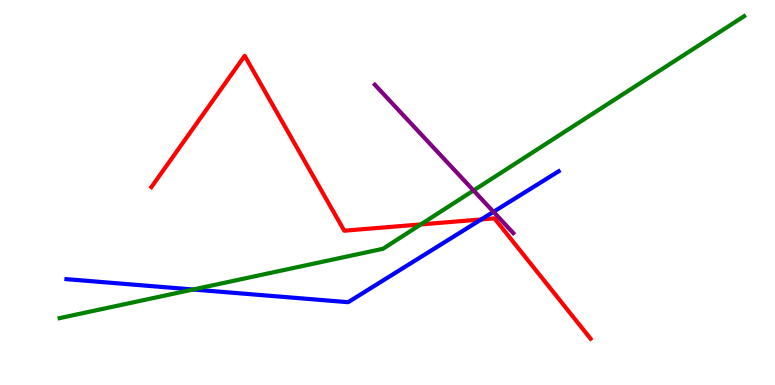[{'lines': ['blue', 'red'], 'intersections': [{'x': 6.21, 'y': 4.3}]}, {'lines': ['green', 'red'], 'intersections': [{'x': 5.43, 'y': 4.17}]}, {'lines': ['purple', 'red'], 'intersections': []}, {'lines': ['blue', 'green'], 'intersections': [{'x': 2.49, 'y': 2.48}]}, {'lines': ['blue', 'purple'], 'intersections': [{'x': 6.37, 'y': 4.5}]}, {'lines': ['green', 'purple'], 'intersections': [{'x': 6.11, 'y': 5.05}]}]